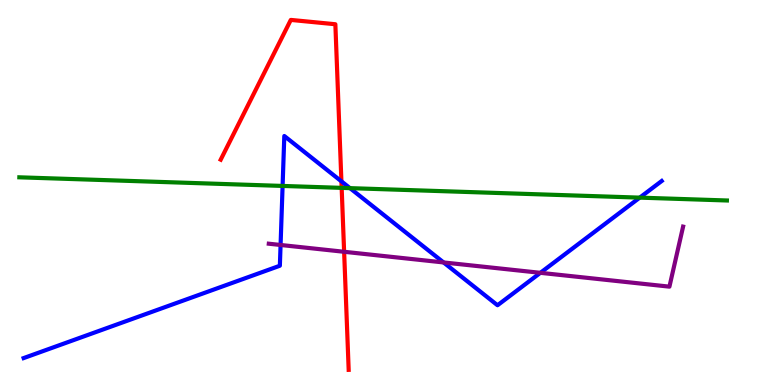[{'lines': ['blue', 'red'], 'intersections': [{'x': 4.41, 'y': 5.29}]}, {'lines': ['green', 'red'], 'intersections': [{'x': 4.41, 'y': 5.12}]}, {'lines': ['purple', 'red'], 'intersections': [{'x': 4.44, 'y': 3.46}]}, {'lines': ['blue', 'green'], 'intersections': [{'x': 3.65, 'y': 5.17}, {'x': 4.52, 'y': 5.11}, {'x': 8.25, 'y': 4.87}]}, {'lines': ['blue', 'purple'], 'intersections': [{'x': 3.62, 'y': 3.64}, {'x': 5.72, 'y': 3.18}, {'x': 6.97, 'y': 2.91}]}, {'lines': ['green', 'purple'], 'intersections': []}]